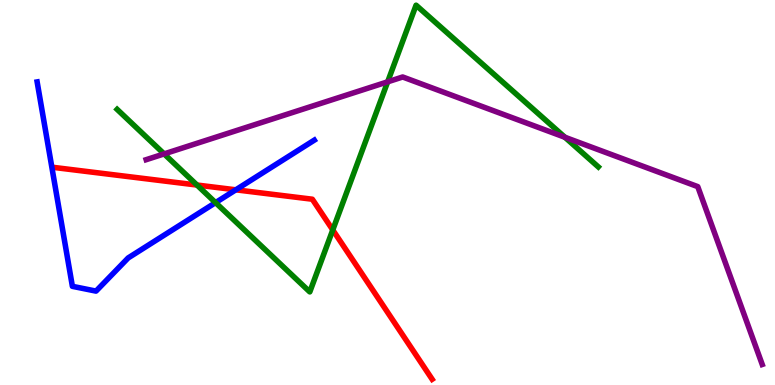[{'lines': ['blue', 'red'], 'intersections': [{'x': 3.04, 'y': 5.07}]}, {'lines': ['green', 'red'], 'intersections': [{'x': 2.54, 'y': 5.19}, {'x': 4.29, 'y': 4.03}]}, {'lines': ['purple', 'red'], 'intersections': []}, {'lines': ['blue', 'green'], 'intersections': [{'x': 2.78, 'y': 4.74}]}, {'lines': ['blue', 'purple'], 'intersections': []}, {'lines': ['green', 'purple'], 'intersections': [{'x': 2.12, 'y': 6.0}, {'x': 5.0, 'y': 7.87}, {'x': 7.29, 'y': 6.43}]}]